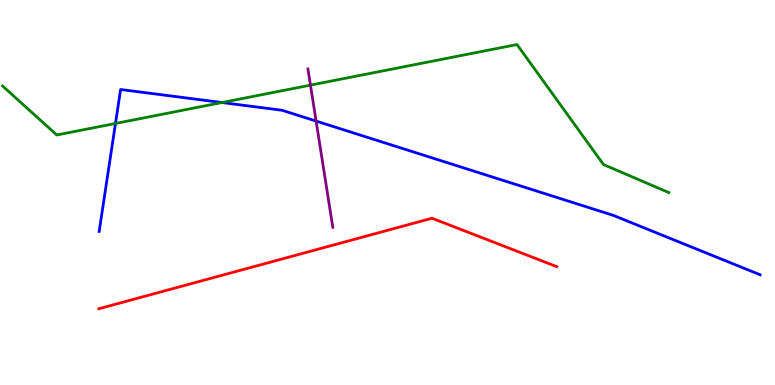[{'lines': ['blue', 'red'], 'intersections': []}, {'lines': ['green', 'red'], 'intersections': []}, {'lines': ['purple', 'red'], 'intersections': []}, {'lines': ['blue', 'green'], 'intersections': [{'x': 1.49, 'y': 6.79}, {'x': 2.86, 'y': 7.34}]}, {'lines': ['blue', 'purple'], 'intersections': [{'x': 4.08, 'y': 6.86}]}, {'lines': ['green', 'purple'], 'intersections': [{'x': 4.01, 'y': 7.79}]}]